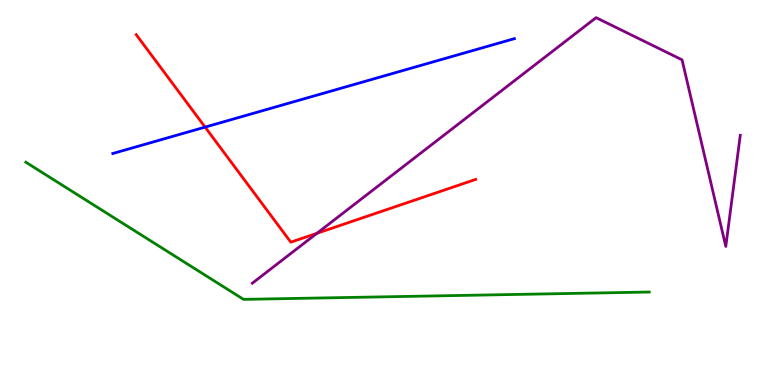[{'lines': ['blue', 'red'], 'intersections': [{'x': 2.65, 'y': 6.7}]}, {'lines': ['green', 'red'], 'intersections': []}, {'lines': ['purple', 'red'], 'intersections': [{'x': 4.09, 'y': 3.94}]}, {'lines': ['blue', 'green'], 'intersections': []}, {'lines': ['blue', 'purple'], 'intersections': []}, {'lines': ['green', 'purple'], 'intersections': []}]